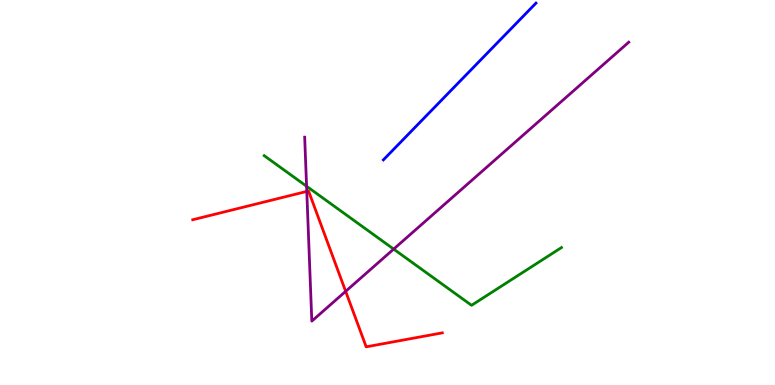[{'lines': ['blue', 'red'], 'intersections': []}, {'lines': ['green', 'red'], 'intersections': []}, {'lines': ['purple', 'red'], 'intersections': [{'x': 3.96, 'y': 5.03}, {'x': 4.46, 'y': 2.43}]}, {'lines': ['blue', 'green'], 'intersections': []}, {'lines': ['blue', 'purple'], 'intersections': []}, {'lines': ['green', 'purple'], 'intersections': [{'x': 3.96, 'y': 5.16}, {'x': 5.08, 'y': 3.53}]}]